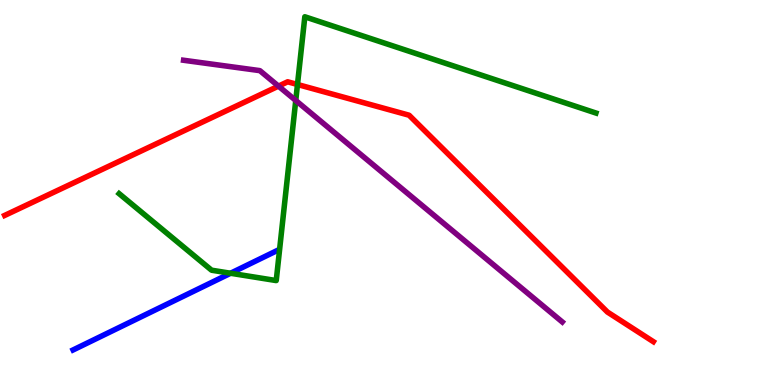[{'lines': ['blue', 'red'], 'intersections': []}, {'lines': ['green', 'red'], 'intersections': [{'x': 3.84, 'y': 7.81}]}, {'lines': ['purple', 'red'], 'intersections': [{'x': 3.59, 'y': 7.76}]}, {'lines': ['blue', 'green'], 'intersections': [{'x': 2.97, 'y': 2.9}]}, {'lines': ['blue', 'purple'], 'intersections': []}, {'lines': ['green', 'purple'], 'intersections': [{'x': 3.82, 'y': 7.39}]}]